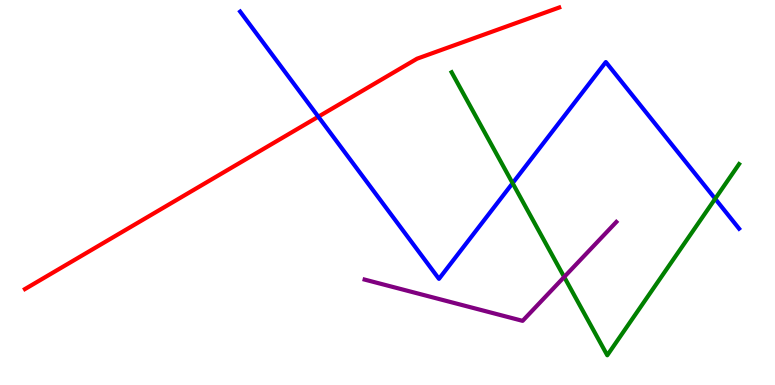[{'lines': ['blue', 'red'], 'intersections': [{'x': 4.11, 'y': 6.97}]}, {'lines': ['green', 'red'], 'intersections': []}, {'lines': ['purple', 'red'], 'intersections': []}, {'lines': ['blue', 'green'], 'intersections': [{'x': 6.61, 'y': 5.24}, {'x': 9.23, 'y': 4.84}]}, {'lines': ['blue', 'purple'], 'intersections': []}, {'lines': ['green', 'purple'], 'intersections': [{'x': 7.28, 'y': 2.81}]}]